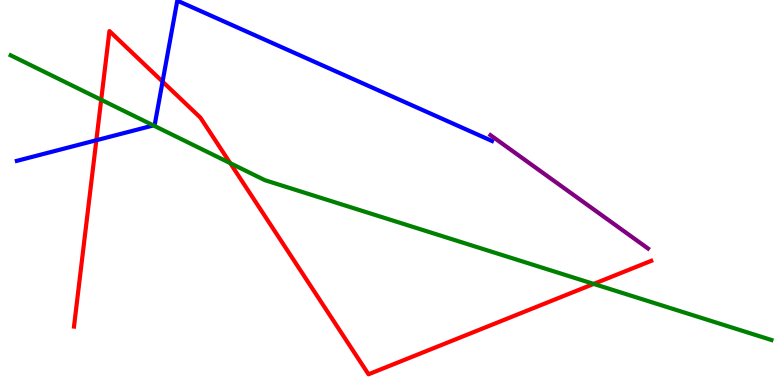[{'lines': ['blue', 'red'], 'intersections': [{'x': 1.24, 'y': 6.36}, {'x': 2.1, 'y': 7.88}]}, {'lines': ['green', 'red'], 'intersections': [{'x': 1.31, 'y': 7.41}, {'x': 2.97, 'y': 5.76}, {'x': 7.66, 'y': 2.63}]}, {'lines': ['purple', 'red'], 'intersections': []}, {'lines': ['blue', 'green'], 'intersections': [{'x': 1.98, 'y': 6.74}]}, {'lines': ['blue', 'purple'], 'intersections': []}, {'lines': ['green', 'purple'], 'intersections': []}]